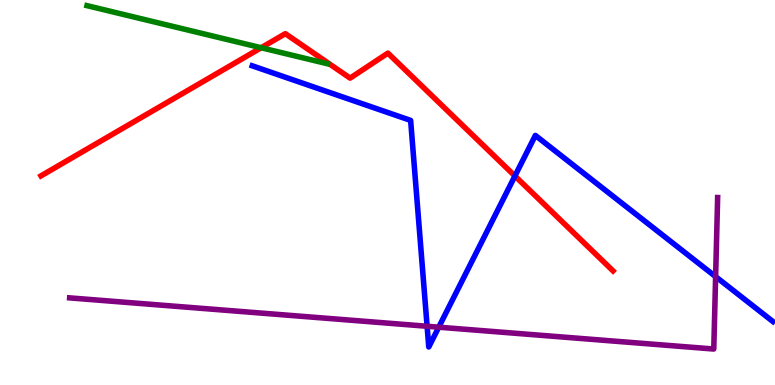[{'lines': ['blue', 'red'], 'intersections': [{'x': 6.64, 'y': 5.43}]}, {'lines': ['green', 'red'], 'intersections': [{'x': 3.37, 'y': 8.76}]}, {'lines': ['purple', 'red'], 'intersections': []}, {'lines': ['blue', 'green'], 'intersections': []}, {'lines': ['blue', 'purple'], 'intersections': [{'x': 5.51, 'y': 1.53}, {'x': 5.66, 'y': 1.5}, {'x': 9.23, 'y': 2.81}]}, {'lines': ['green', 'purple'], 'intersections': []}]